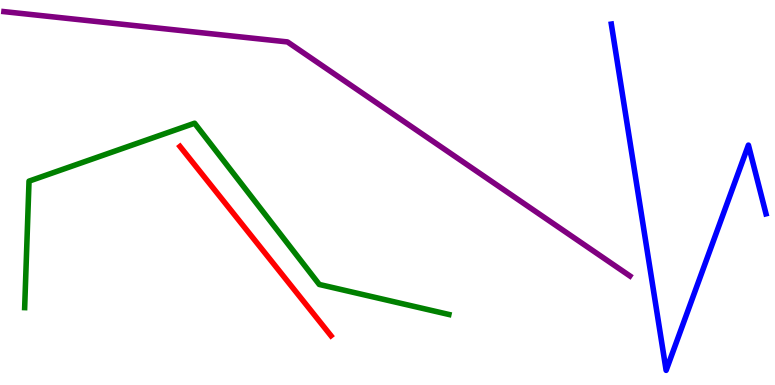[{'lines': ['blue', 'red'], 'intersections': []}, {'lines': ['green', 'red'], 'intersections': []}, {'lines': ['purple', 'red'], 'intersections': []}, {'lines': ['blue', 'green'], 'intersections': []}, {'lines': ['blue', 'purple'], 'intersections': []}, {'lines': ['green', 'purple'], 'intersections': []}]